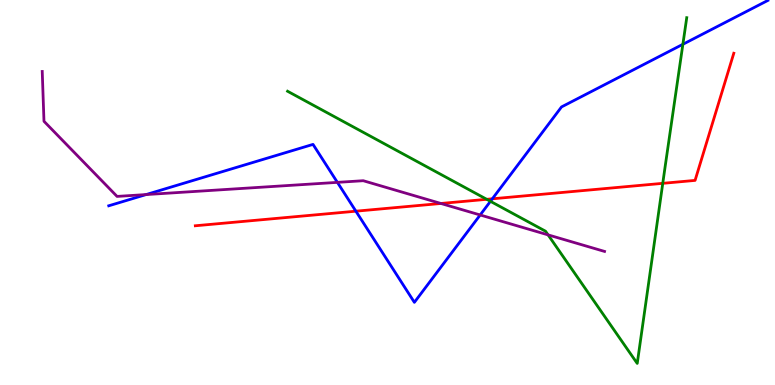[{'lines': ['blue', 'red'], 'intersections': [{'x': 4.59, 'y': 4.51}, {'x': 6.35, 'y': 4.84}]}, {'lines': ['green', 'red'], 'intersections': [{'x': 6.28, 'y': 4.82}, {'x': 8.55, 'y': 5.24}]}, {'lines': ['purple', 'red'], 'intersections': [{'x': 5.69, 'y': 4.71}]}, {'lines': ['blue', 'green'], 'intersections': [{'x': 6.33, 'y': 4.77}, {'x': 8.81, 'y': 8.85}]}, {'lines': ['blue', 'purple'], 'intersections': [{'x': 1.89, 'y': 4.95}, {'x': 4.35, 'y': 5.26}, {'x': 6.2, 'y': 4.42}]}, {'lines': ['green', 'purple'], 'intersections': [{'x': 7.07, 'y': 3.9}]}]